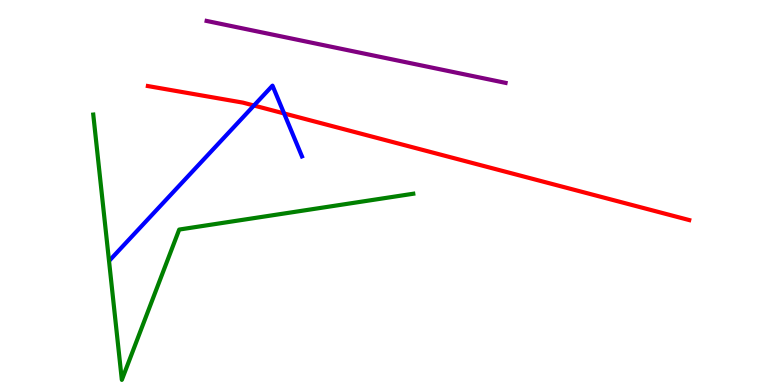[{'lines': ['blue', 'red'], 'intersections': [{'x': 3.28, 'y': 7.26}, {'x': 3.67, 'y': 7.05}]}, {'lines': ['green', 'red'], 'intersections': []}, {'lines': ['purple', 'red'], 'intersections': []}, {'lines': ['blue', 'green'], 'intersections': []}, {'lines': ['blue', 'purple'], 'intersections': []}, {'lines': ['green', 'purple'], 'intersections': []}]